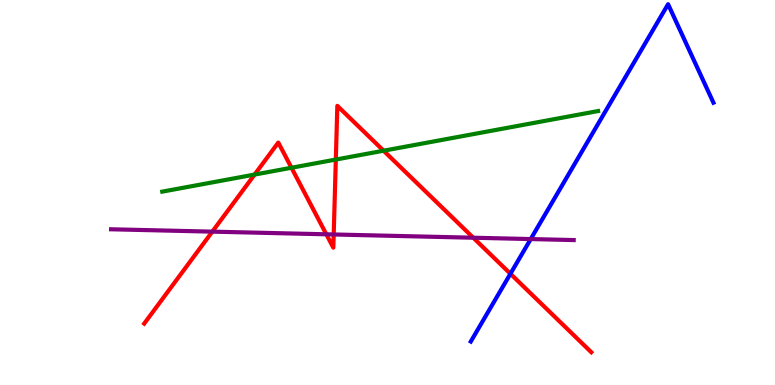[{'lines': ['blue', 'red'], 'intersections': [{'x': 6.59, 'y': 2.89}]}, {'lines': ['green', 'red'], 'intersections': [{'x': 3.29, 'y': 5.47}, {'x': 3.76, 'y': 5.64}, {'x': 4.33, 'y': 5.86}, {'x': 4.95, 'y': 6.09}]}, {'lines': ['purple', 'red'], 'intersections': [{'x': 2.74, 'y': 3.98}, {'x': 4.21, 'y': 3.91}, {'x': 4.31, 'y': 3.91}, {'x': 6.11, 'y': 3.83}]}, {'lines': ['blue', 'green'], 'intersections': []}, {'lines': ['blue', 'purple'], 'intersections': [{'x': 6.85, 'y': 3.79}]}, {'lines': ['green', 'purple'], 'intersections': []}]